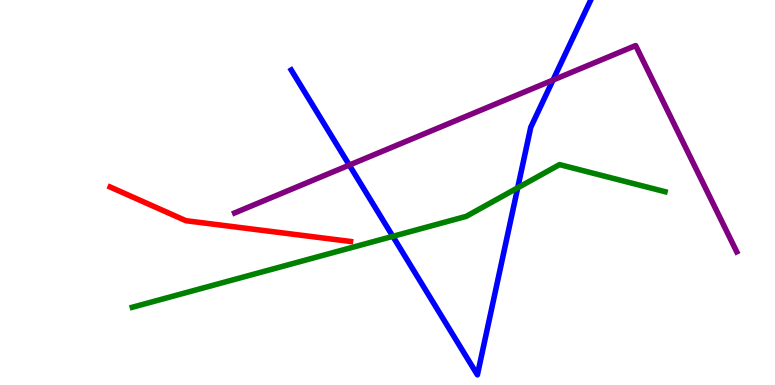[{'lines': ['blue', 'red'], 'intersections': []}, {'lines': ['green', 'red'], 'intersections': []}, {'lines': ['purple', 'red'], 'intersections': []}, {'lines': ['blue', 'green'], 'intersections': [{'x': 5.07, 'y': 3.86}, {'x': 6.68, 'y': 5.12}]}, {'lines': ['blue', 'purple'], 'intersections': [{'x': 4.51, 'y': 5.71}, {'x': 7.14, 'y': 7.92}]}, {'lines': ['green', 'purple'], 'intersections': []}]